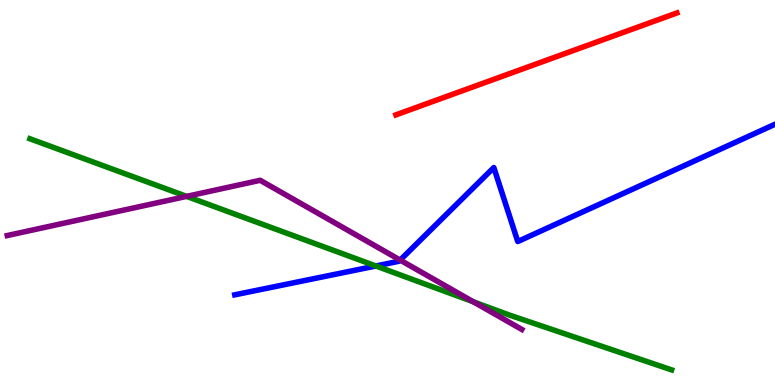[{'lines': ['blue', 'red'], 'intersections': []}, {'lines': ['green', 'red'], 'intersections': []}, {'lines': ['purple', 'red'], 'intersections': []}, {'lines': ['blue', 'green'], 'intersections': [{'x': 4.85, 'y': 3.09}]}, {'lines': ['blue', 'purple'], 'intersections': [{'x': 5.16, 'y': 3.24}]}, {'lines': ['green', 'purple'], 'intersections': [{'x': 2.41, 'y': 4.9}, {'x': 6.11, 'y': 2.16}]}]